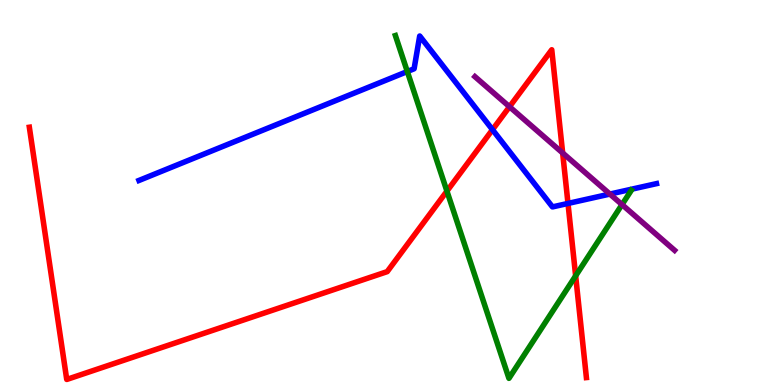[{'lines': ['blue', 'red'], 'intersections': [{'x': 6.35, 'y': 6.63}, {'x': 7.33, 'y': 4.72}]}, {'lines': ['green', 'red'], 'intersections': [{'x': 5.77, 'y': 5.04}, {'x': 7.43, 'y': 2.84}]}, {'lines': ['purple', 'red'], 'intersections': [{'x': 6.57, 'y': 7.23}, {'x': 7.26, 'y': 6.03}]}, {'lines': ['blue', 'green'], 'intersections': [{'x': 5.26, 'y': 8.14}]}, {'lines': ['blue', 'purple'], 'intersections': [{'x': 7.87, 'y': 4.96}]}, {'lines': ['green', 'purple'], 'intersections': [{'x': 8.03, 'y': 4.69}]}]